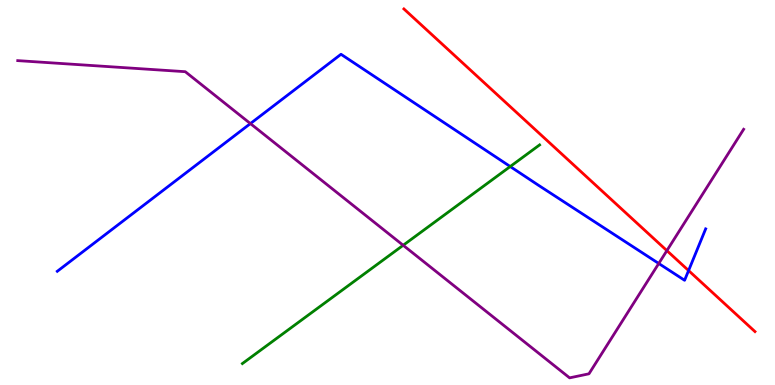[{'lines': ['blue', 'red'], 'intersections': [{'x': 8.88, 'y': 2.97}]}, {'lines': ['green', 'red'], 'intersections': []}, {'lines': ['purple', 'red'], 'intersections': [{'x': 8.6, 'y': 3.49}]}, {'lines': ['blue', 'green'], 'intersections': [{'x': 6.58, 'y': 5.67}]}, {'lines': ['blue', 'purple'], 'intersections': [{'x': 3.23, 'y': 6.79}, {'x': 8.5, 'y': 3.16}]}, {'lines': ['green', 'purple'], 'intersections': [{'x': 5.2, 'y': 3.63}]}]